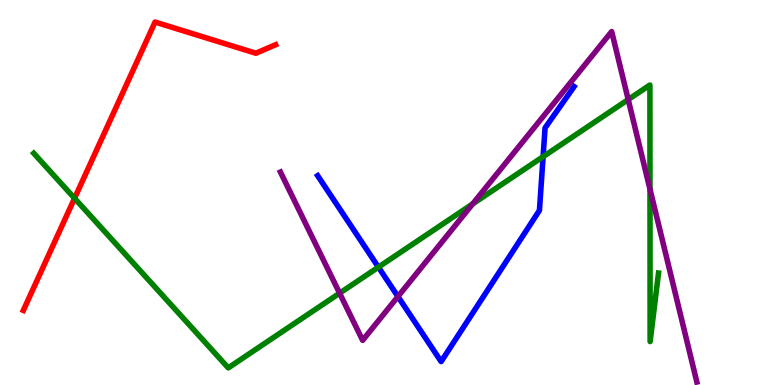[{'lines': ['blue', 'red'], 'intersections': []}, {'lines': ['green', 'red'], 'intersections': [{'x': 0.962, 'y': 4.85}]}, {'lines': ['purple', 'red'], 'intersections': []}, {'lines': ['blue', 'green'], 'intersections': [{'x': 4.88, 'y': 3.06}, {'x': 7.01, 'y': 5.93}]}, {'lines': ['blue', 'purple'], 'intersections': [{'x': 5.13, 'y': 2.3}]}, {'lines': ['green', 'purple'], 'intersections': [{'x': 4.38, 'y': 2.38}, {'x': 6.1, 'y': 4.7}, {'x': 8.11, 'y': 7.41}, {'x': 8.39, 'y': 5.09}]}]